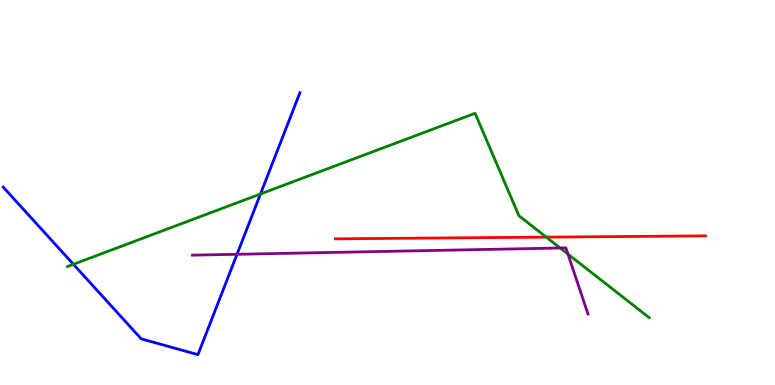[{'lines': ['blue', 'red'], 'intersections': []}, {'lines': ['green', 'red'], 'intersections': [{'x': 7.05, 'y': 3.84}]}, {'lines': ['purple', 'red'], 'intersections': []}, {'lines': ['blue', 'green'], 'intersections': [{'x': 0.947, 'y': 3.13}, {'x': 3.36, 'y': 4.96}]}, {'lines': ['blue', 'purple'], 'intersections': [{'x': 3.06, 'y': 3.4}]}, {'lines': ['green', 'purple'], 'intersections': [{'x': 7.23, 'y': 3.56}, {'x': 7.33, 'y': 3.4}]}]